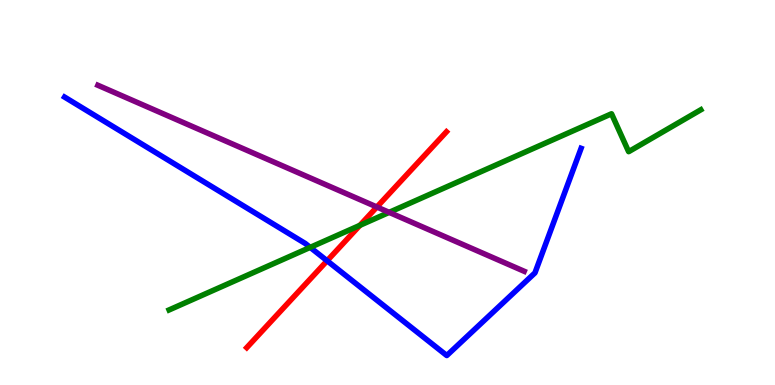[{'lines': ['blue', 'red'], 'intersections': [{'x': 4.22, 'y': 3.23}]}, {'lines': ['green', 'red'], 'intersections': [{'x': 4.64, 'y': 4.15}]}, {'lines': ['purple', 'red'], 'intersections': [{'x': 4.86, 'y': 4.62}]}, {'lines': ['blue', 'green'], 'intersections': [{'x': 4.0, 'y': 3.57}]}, {'lines': ['blue', 'purple'], 'intersections': []}, {'lines': ['green', 'purple'], 'intersections': [{'x': 5.02, 'y': 4.48}]}]